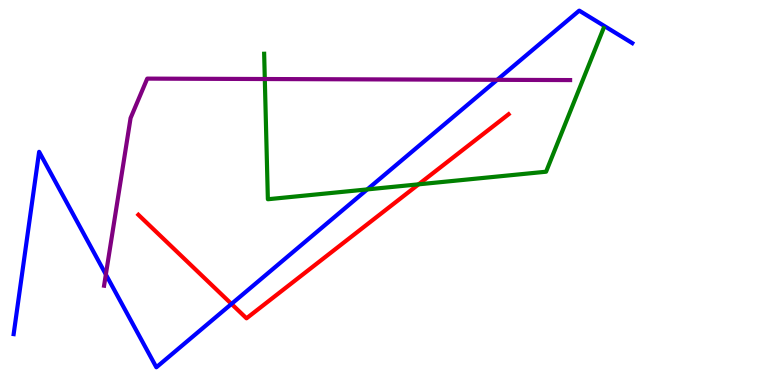[{'lines': ['blue', 'red'], 'intersections': [{'x': 2.99, 'y': 2.11}]}, {'lines': ['green', 'red'], 'intersections': [{'x': 5.4, 'y': 5.21}]}, {'lines': ['purple', 'red'], 'intersections': []}, {'lines': ['blue', 'green'], 'intersections': [{'x': 4.74, 'y': 5.08}]}, {'lines': ['blue', 'purple'], 'intersections': [{'x': 1.37, 'y': 2.87}, {'x': 6.42, 'y': 7.93}]}, {'lines': ['green', 'purple'], 'intersections': [{'x': 3.42, 'y': 7.95}]}]